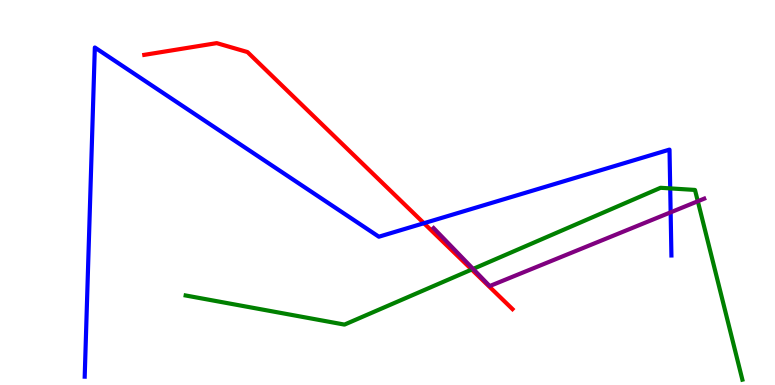[{'lines': ['blue', 'red'], 'intersections': [{'x': 5.47, 'y': 4.2}]}, {'lines': ['green', 'red'], 'intersections': [{'x': 6.09, 'y': 3.0}]}, {'lines': ['purple', 'red'], 'intersections': []}, {'lines': ['blue', 'green'], 'intersections': [{'x': 8.65, 'y': 5.11}]}, {'lines': ['blue', 'purple'], 'intersections': [{'x': 8.65, 'y': 4.49}]}, {'lines': ['green', 'purple'], 'intersections': [{'x': 6.1, 'y': 3.02}, {'x': 9.0, 'y': 4.77}]}]